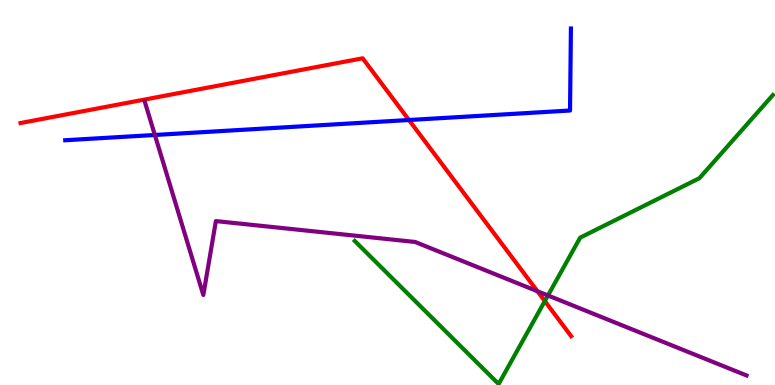[{'lines': ['blue', 'red'], 'intersections': [{'x': 5.28, 'y': 6.88}]}, {'lines': ['green', 'red'], 'intersections': [{'x': 7.03, 'y': 2.18}]}, {'lines': ['purple', 'red'], 'intersections': [{'x': 6.93, 'y': 2.44}]}, {'lines': ['blue', 'green'], 'intersections': []}, {'lines': ['blue', 'purple'], 'intersections': [{'x': 2.0, 'y': 6.49}]}, {'lines': ['green', 'purple'], 'intersections': [{'x': 7.07, 'y': 2.33}]}]